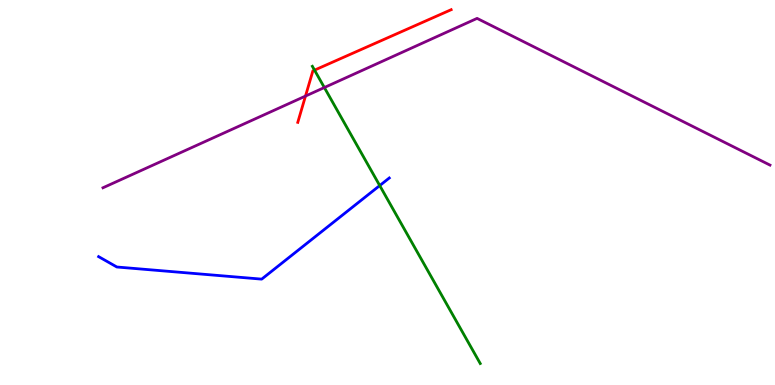[{'lines': ['blue', 'red'], 'intersections': []}, {'lines': ['green', 'red'], 'intersections': [{'x': 4.06, 'y': 8.18}]}, {'lines': ['purple', 'red'], 'intersections': [{'x': 3.94, 'y': 7.5}]}, {'lines': ['blue', 'green'], 'intersections': [{'x': 4.9, 'y': 5.18}]}, {'lines': ['blue', 'purple'], 'intersections': []}, {'lines': ['green', 'purple'], 'intersections': [{'x': 4.19, 'y': 7.73}]}]